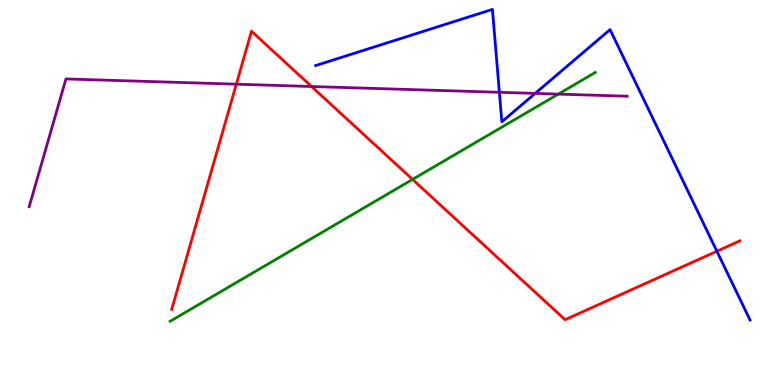[{'lines': ['blue', 'red'], 'intersections': [{'x': 9.25, 'y': 3.47}]}, {'lines': ['green', 'red'], 'intersections': [{'x': 5.32, 'y': 5.34}]}, {'lines': ['purple', 'red'], 'intersections': [{'x': 3.05, 'y': 7.81}, {'x': 4.02, 'y': 7.75}]}, {'lines': ['blue', 'green'], 'intersections': []}, {'lines': ['blue', 'purple'], 'intersections': [{'x': 6.44, 'y': 7.6}, {'x': 6.91, 'y': 7.57}]}, {'lines': ['green', 'purple'], 'intersections': [{'x': 7.2, 'y': 7.56}]}]